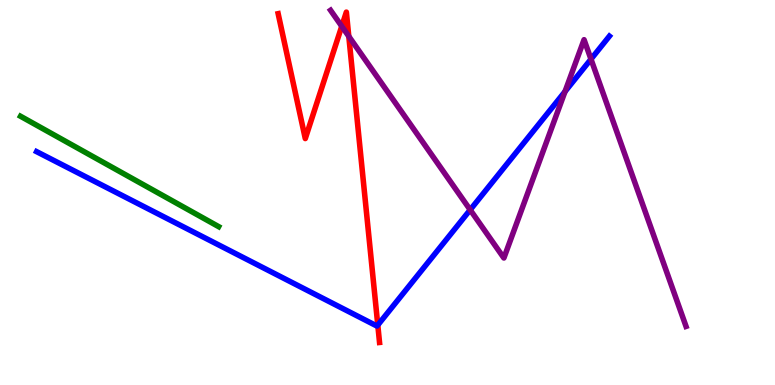[{'lines': ['blue', 'red'], 'intersections': [{'x': 4.87, 'y': 1.56}]}, {'lines': ['green', 'red'], 'intersections': []}, {'lines': ['purple', 'red'], 'intersections': [{'x': 4.41, 'y': 9.32}, {'x': 4.5, 'y': 9.06}]}, {'lines': ['blue', 'green'], 'intersections': []}, {'lines': ['blue', 'purple'], 'intersections': [{'x': 6.07, 'y': 4.55}, {'x': 7.29, 'y': 7.62}, {'x': 7.63, 'y': 8.46}]}, {'lines': ['green', 'purple'], 'intersections': []}]